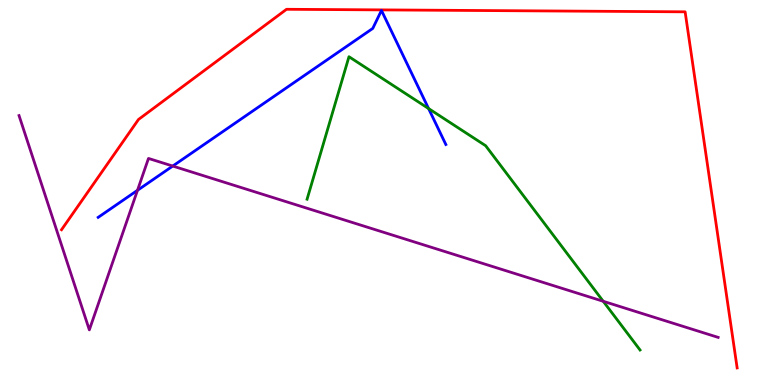[{'lines': ['blue', 'red'], 'intersections': []}, {'lines': ['green', 'red'], 'intersections': []}, {'lines': ['purple', 'red'], 'intersections': []}, {'lines': ['blue', 'green'], 'intersections': [{'x': 5.53, 'y': 7.18}]}, {'lines': ['blue', 'purple'], 'intersections': [{'x': 1.77, 'y': 5.06}, {'x': 2.23, 'y': 5.69}]}, {'lines': ['green', 'purple'], 'intersections': [{'x': 7.78, 'y': 2.17}]}]